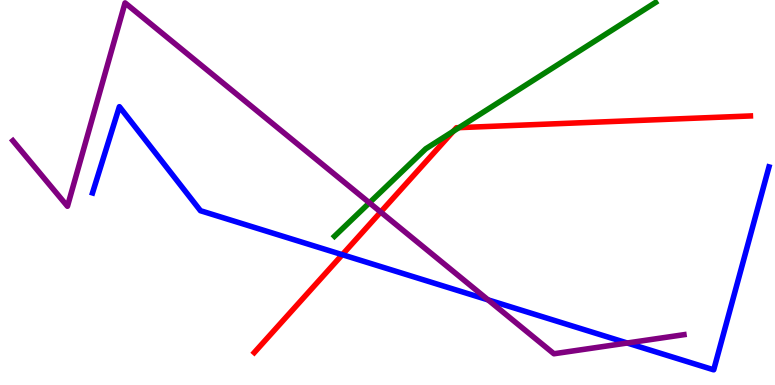[{'lines': ['blue', 'red'], 'intersections': [{'x': 4.42, 'y': 3.38}]}, {'lines': ['green', 'red'], 'intersections': [{'x': 5.85, 'y': 6.59}, {'x': 5.92, 'y': 6.68}]}, {'lines': ['purple', 'red'], 'intersections': [{'x': 4.91, 'y': 4.49}]}, {'lines': ['blue', 'green'], 'intersections': []}, {'lines': ['blue', 'purple'], 'intersections': [{'x': 6.3, 'y': 2.21}, {'x': 8.09, 'y': 1.09}]}, {'lines': ['green', 'purple'], 'intersections': [{'x': 4.77, 'y': 4.73}]}]